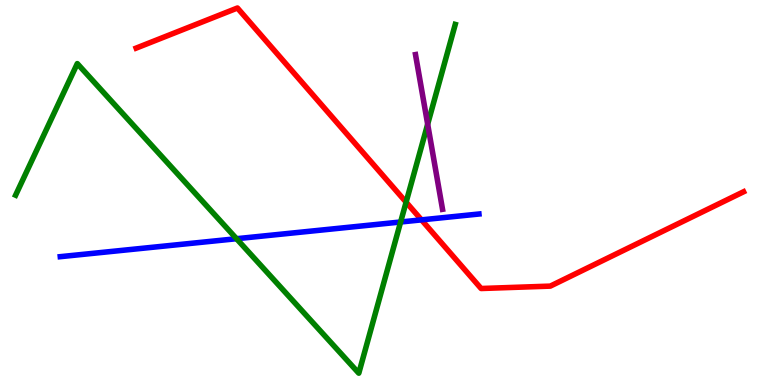[{'lines': ['blue', 'red'], 'intersections': [{'x': 5.44, 'y': 4.29}]}, {'lines': ['green', 'red'], 'intersections': [{'x': 5.24, 'y': 4.75}]}, {'lines': ['purple', 'red'], 'intersections': []}, {'lines': ['blue', 'green'], 'intersections': [{'x': 3.05, 'y': 3.8}, {'x': 5.17, 'y': 4.23}]}, {'lines': ['blue', 'purple'], 'intersections': []}, {'lines': ['green', 'purple'], 'intersections': [{'x': 5.52, 'y': 6.77}]}]